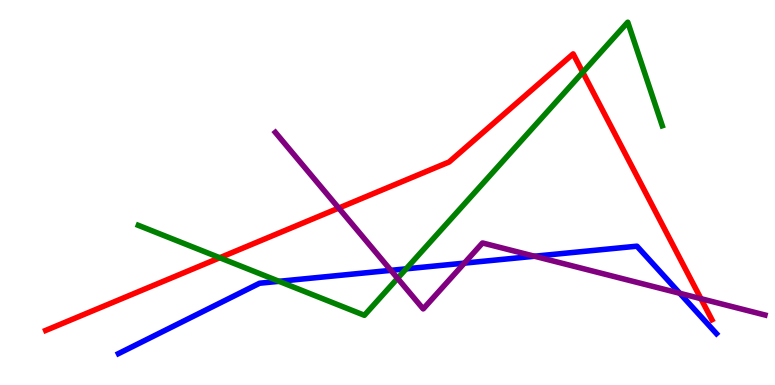[{'lines': ['blue', 'red'], 'intersections': []}, {'lines': ['green', 'red'], 'intersections': [{'x': 2.84, 'y': 3.31}, {'x': 7.52, 'y': 8.12}]}, {'lines': ['purple', 'red'], 'intersections': [{'x': 4.37, 'y': 4.6}, {'x': 9.04, 'y': 2.24}]}, {'lines': ['blue', 'green'], 'intersections': [{'x': 3.6, 'y': 2.69}, {'x': 5.24, 'y': 3.02}]}, {'lines': ['blue', 'purple'], 'intersections': [{'x': 5.04, 'y': 2.98}, {'x': 5.99, 'y': 3.17}, {'x': 6.9, 'y': 3.34}, {'x': 8.77, 'y': 2.38}]}, {'lines': ['green', 'purple'], 'intersections': [{'x': 5.13, 'y': 2.77}]}]